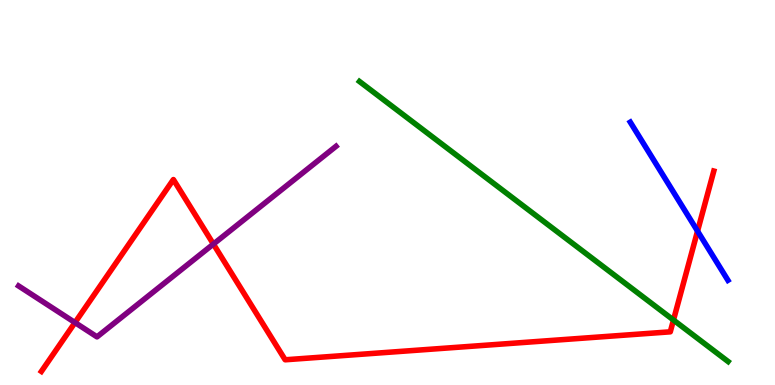[{'lines': ['blue', 'red'], 'intersections': [{'x': 9.0, 'y': 4.0}]}, {'lines': ['green', 'red'], 'intersections': [{'x': 8.69, 'y': 1.69}]}, {'lines': ['purple', 'red'], 'intersections': [{'x': 0.968, 'y': 1.62}, {'x': 2.75, 'y': 3.66}]}, {'lines': ['blue', 'green'], 'intersections': []}, {'lines': ['blue', 'purple'], 'intersections': []}, {'lines': ['green', 'purple'], 'intersections': []}]